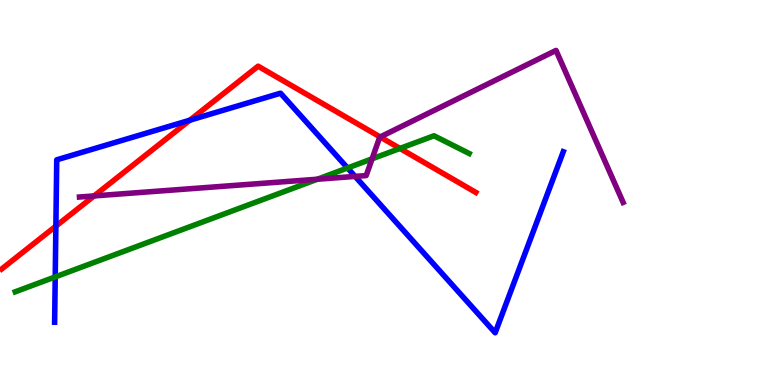[{'lines': ['blue', 'red'], 'intersections': [{'x': 0.721, 'y': 4.13}, {'x': 2.45, 'y': 6.88}]}, {'lines': ['green', 'red'], 'intersections': [{'x': 5.16, 'y': 6.14}]}, {'lines': ['purple', 'red'], 'intersections': [{'x': 1.21, 'y': 4.91}, {'x': 4.91, 'y': 6.44}]}, {'lines': ['blue', 'green'], 'intersections': [{'x': 0.712, 'y': 2.81}, {'x': 4.48, 'y': 5.64}]}, {'lines': ['blue', 'purple'], 'intersections': [{'x': 4.58, 'y': 5.42}]}, {'lines': ['green', 'purple'], 'intersections': [{'x': 4.09, 'y': 5.34}, {'x': 4.8, 'y': 5.87}]}]